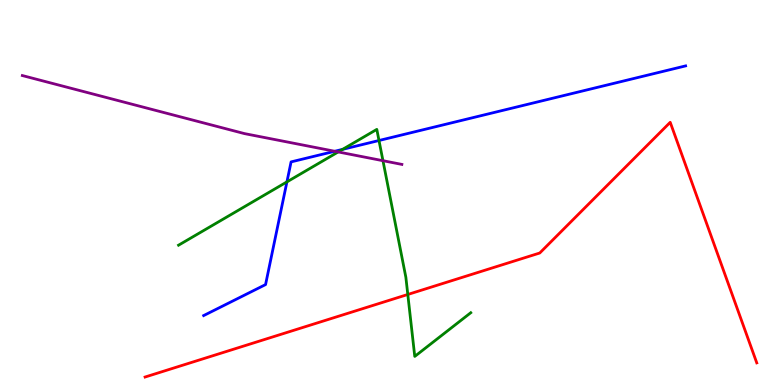[{'lines': ['blue', 'red'], 'intersections': []}, {'lines': ['green', 'red'], 'intersections': [{'x': 5.26, 'y': 2.35}]}, {'lines': ['purple', 'red'], 'intersections': []}, {'lines': ['blue', 'green'], 'intersections': [{'x': 3.7, 'y': 5.28}, {'x': 4.42, 'y': 6.12}, {'x': 4.89, 'y': 6.35}]}, {'lines': ['blue', 'purple'], 'intersections': [{'x': 4.32, 'y': 6.07}]}, {'lines': ['green', 'purple'], 'intersections': [{'x': 4.36, 'y': 6.05}, {'x': 4.94, 'y': 5.83}]}]